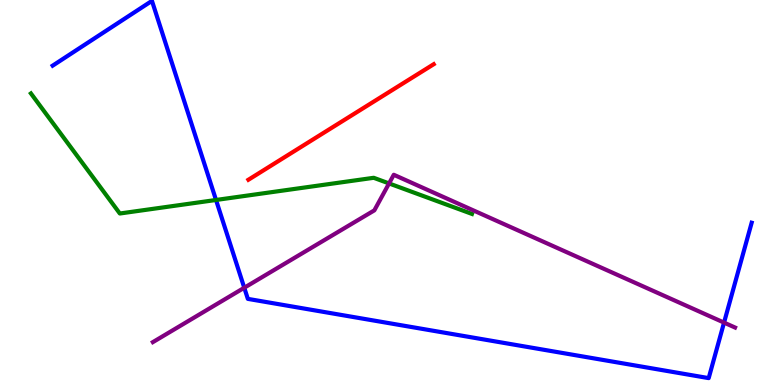[{'lines': ['blue', 'red'], 'intersections': []}, {'lines': ['green', 'red'], 'intersections': []}, {'lines': ['purple', 'red'], 'intersections': []}, {'lines': ['blue', 'green'], 'intersections': [{'x': 2.79, 'y': 4.81}]}, {'lines': ['blue', 'purple'], 'intersections': [{'x': 3.15, 'y': 2.53}, {'x': 9.34, 'y': 1.62}]}, {'lines': ['green', 'purple'], 'intersections': [{'x': 5.02, 'y': 5.24}]}]